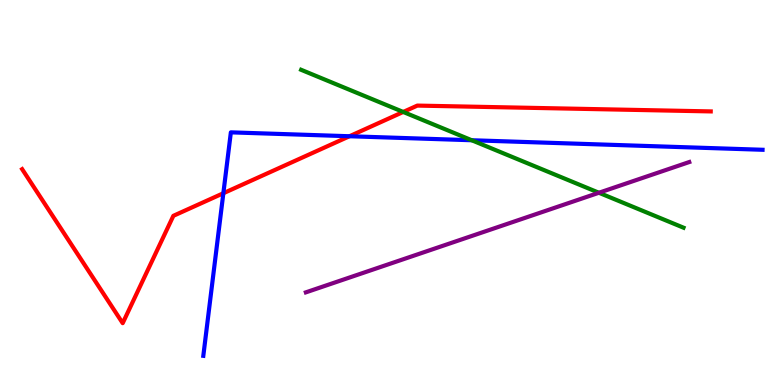[{'lines': ['blue', 'red'], 'intersections': [{'x': 2.88, 'y': 4.98}, {'x': 4.51, 'y': 6.46}]}, {'lines': ['green', 'red'], 'intersections': [{'x': 5.2, 'y': 7.09}]}, {'lines': ['purple', 'red'], 'intersections': []}, {'lines': ['blue', 'green'], 'intersections': [{'x': 6.09, 'y': 6.36}]}, {'lines': ['blue', 'purple'], 'intersections': []}, {'lines': ['green', 'purple'], 'intersections': [{'x': 7.73, 'y': 4.99}]}]